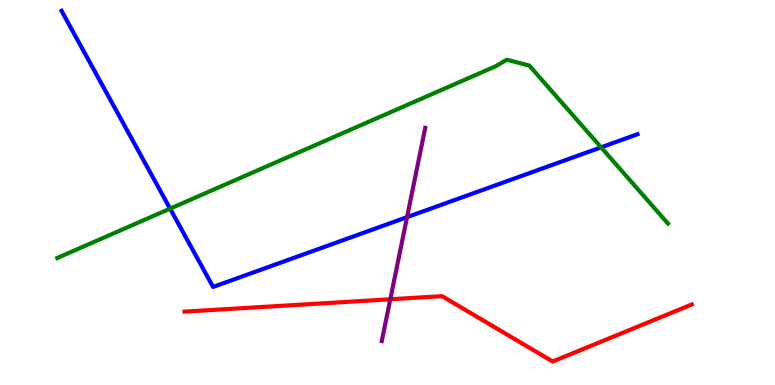[{'lines': ['blue', 'red'], 'intersections': []}, {'lines': ['green', 'red'], 'intersections': []}, {'lines': ['purple', 'red'], 'intersections': [{'x': 5.04, 'y': 2.23}]}, {'lines': ['blue', 'green'], 'intersections': [{'x': 2.19, 'y': 4.58}, {'x': 7.76, 'y': 6.17}]}, {'lines': ['blue', 'purple'], 'intersections': [{'x': 5.25, 'y': 4.36}]}, {'lines': ['green', 'purple'], 'intersections': []}]